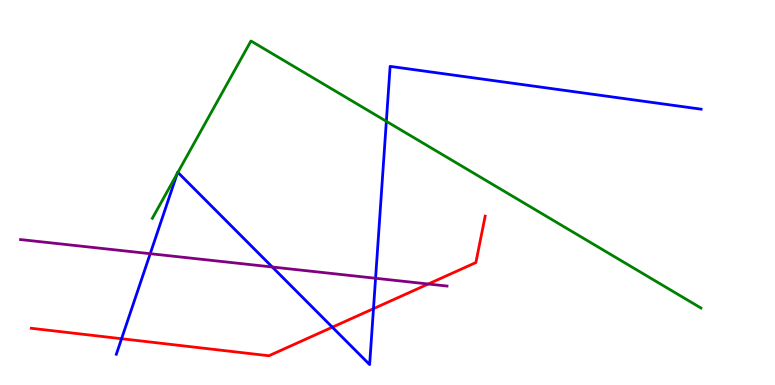[{'lines': ['blue', 'red'], 'intersections': [{'x': 1.57, 'y': 1.2}, {'x': 4.29, 'y': 1.5}, {'x': 4.82, 'y': 1.98}]}, {'lines': ['green', 'red'], 'intersections': []}, {'lines': ['purple', 'red'], 'intersections': [{'x': 5.53, 'y': 2.62}]}, {'lines': ['blue', 'green'], 'intersections': [{'x': 2.29, 'y': 5.49}, {'x': 2.3, 'y': 5.52}, {'x': 4.99, 'y': 6.85}]}, {'lines': ['blue', 'purple'], 'intersections': [{'x': 1.94, 'y': 3.41}, {'x': 3.51, 'y': 3.06}, {'x': 4.85, 'y': 2.77}]}, {'lines': ['green', 'purple'], 'intersections': []}]